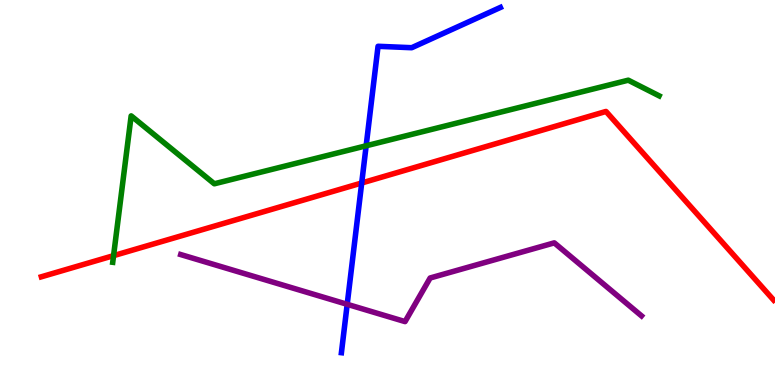[{'lines': ['blue', 'red'], 'intersections': [{'x': 4.67, 'y': 5.25}]}, {'lines': ['green', 'red'], 'intersections': [{'x': 1.47, 'y': 3.36}]}, {'lines': ['purple', 'red'], 'intersections': []}, {'lines': ['blue', 'green'], 'intersections': [{'x': 4.72, 'y': 6.21}]}, {'lines': ['blue', 'purple'], 'intersections': [{'x': 4.48, 'y': 2.1}]}, {'lines': ['green', 'purple'], 'intersections': []}]